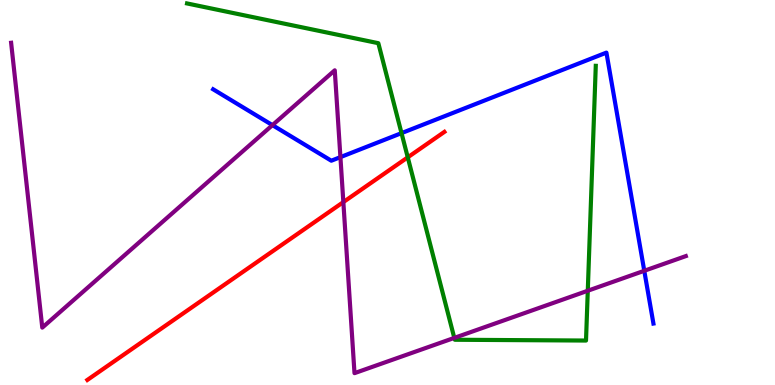[{'lines': ['blue', 'red'], 'intersections': []}, {'lines': ['green', 'red'], 'intersections': [{'x': 5.26, 'y': 5.91}]}, {'lines': ['purple', 'red'], 'intersections': [{'x': 4.43, 'y': 4.75}]}, {'lines': ['blue', 'green'], 'intersections': [{'x': 5.18, 'y': 6.54}]}, {'lines': ['blue', 'purple'], 'intersections': [{'x': 3.52, 'y': 6.75}, {'x': 4.39, 'y': 5.92}, {'x': 8.31, 'y': 2.97}]}, {'lines': ['green', 'purple'], 'intersections': [{'x': 5.86, 'y': 1.22}, {'x': 7.58, 'y': 2.45}]}]